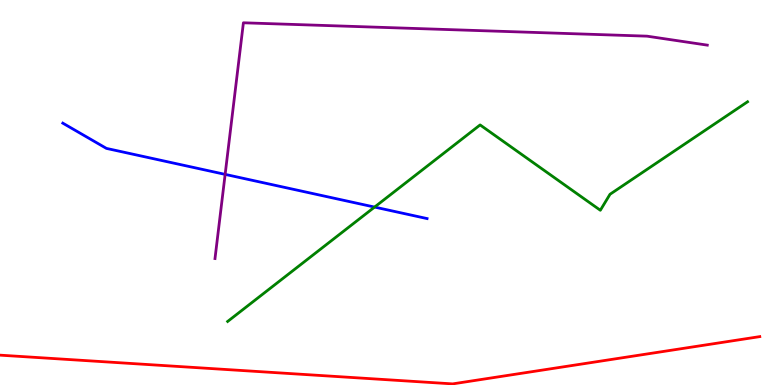[{'lines': ['blue', 'red'], 'intersections': []}, {'lines': ['green', 'red'], 'intersections': []}, {'lines': ['purple', 'red'], 'intersections': []}, {'lines': ['blue', 'green'], 'intersections': [{'x': 4.83, 'y': 4.62}]}, {'lines': ['blue', 'purple'], 'intersections': [{'x': 2.91, 'y': 5.47}]}, {'lines': ['green', 'purple'], 'intersections': []}]